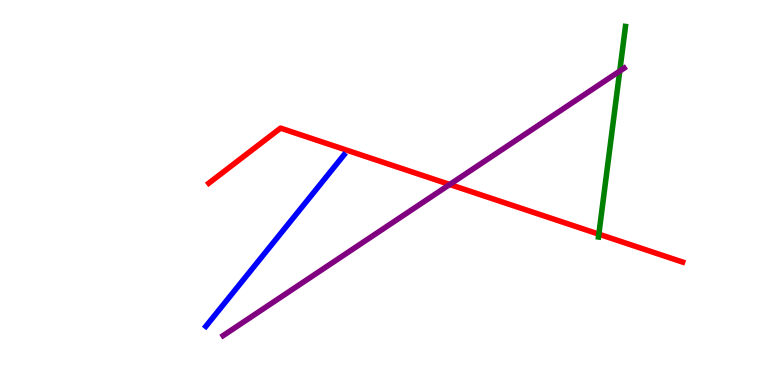[{'lines': ['blue', 'red'], 'intersections': []}, {'lines': ['green', 'red'], 'intersections': [{'x': 7.73, 'y': 3.92}]}, {'lines': ['purple', 'red'], 'intersections': [{'x': 5.8, 'y': 5.21}]}, {'lines': ['blue', 'green'], 'intersections': []}, {'lines': ['blue', 'purple'], 'intersections': []}, {'lines': ['green', 'purple'], 'intersections': [{'x': 8.0, 'y': 8.15}]}]